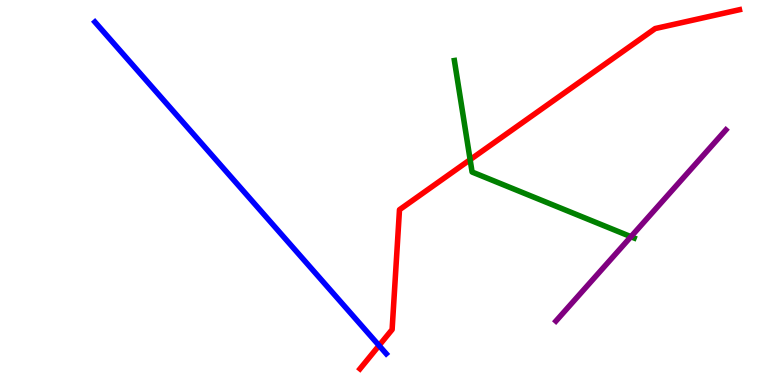[{'lines': ['blue', 'red'], 'intersections': [{'x': 4.89, 'y': 1.03}]}, {'lines': ['green', 'red'], 'intersections': [{'x': 6.07, 'y': 5.85}]}, {'lines': ['purple', 'red'], 'intersections': []}, {'lines': ['blue', 'green'], 'intersections': []}, {'lines': ['blue', 'purple'], 'intersections': []}, {'lines': ['green', 'purple'], 'intersections': [{'x': 8.14, 'y': 3.85}]}]